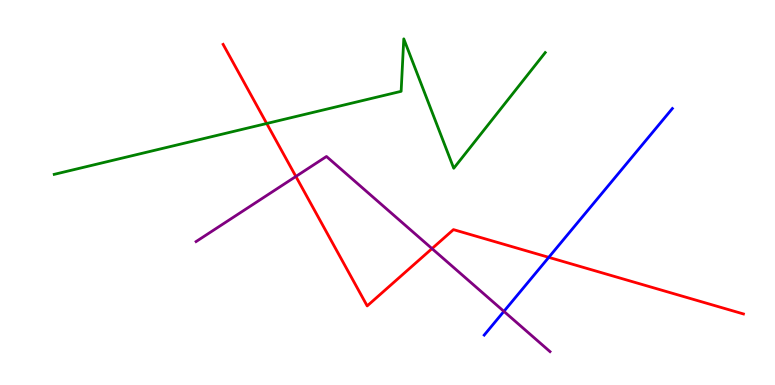[{'lines': ['blue', 'red'], 'intersections': [{'x': 7.08, 'y': 3.32}]}, {'lines': ['green', 'red'], 'intersections': [{'x': 3.44, 'y': 6.79}]}, {'lines': ['purple', 'red'], 'intersections': [{'x': 3.82, 'y': 5.42}, {'x': 5.57, 'y': 3.54}]}, {'lines': ['blue', 'green'], 'intersections': []}, {'lines': ['blue', 'purple'], 'intersections': [{'x': 6.5, 'y': 1.91}]}, {'lines': ['green', 'purple'], 'intersections': []}]